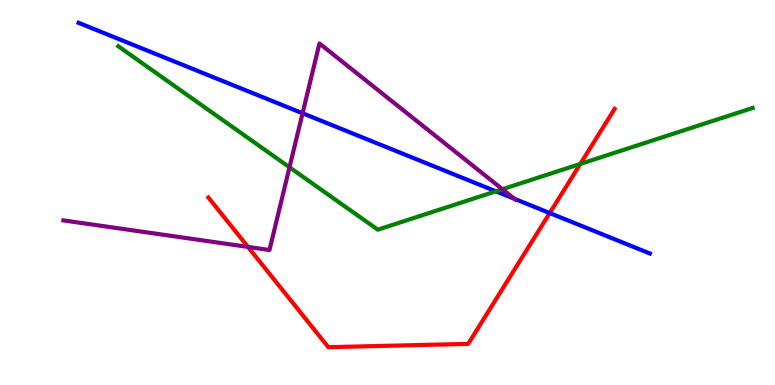[{'lines': ['blue', 'red'], 'intersections': [{'x': 7.09, 'y': 4.47}]}, {'lines': ['green', 'red'], 'intersections': [{'x': 7.49, 'y': 5.74}]}, {'lines': ['purple', 'red'], 'intersections': [{'x': 3.2, 'y': 3.59}]}, {'lines': ['blue', 'green'], 'intersections': [{'x': 6.4, 'y': 5.03}]}, {'lines': ['blue', 'purple'], 'intersections': [{'x': 3.9, 'y': 7.06}, {'x': 6.64, 'y': 4.84}]}, {'lines': ['green', 'purple'], 'intersections': [{'x': 3.74, 'y': 5.66}, {'x': 6.48, 'y': 5.09}]}]